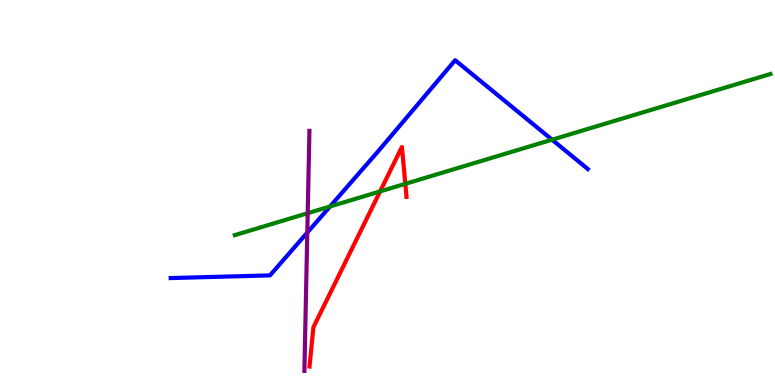[{'lines': ['blue', 'red'], 'intersections': []}, {'lines': ['green', 'red'], 'intersections': [{'x': 4.9, 'y': 5.03}, {'x': 5.23, 'y': 5.23}]}, {'lines': ['purple', 'red'], 'intersections': []}, {'lines': ['blue', 'green'], 'intersections': [{'x': 4.26, 'y': 4.64}, {'x': 7.12, 'y': 6.37}]}, {'lines': ['blue', 'purple'], 'intersections': [{'x': 3.97, 'y': 3.96}]}, {'lines': ['green', 'purple'], 'intersections': [{'x': 3.97, 'y': 4.46}]}]